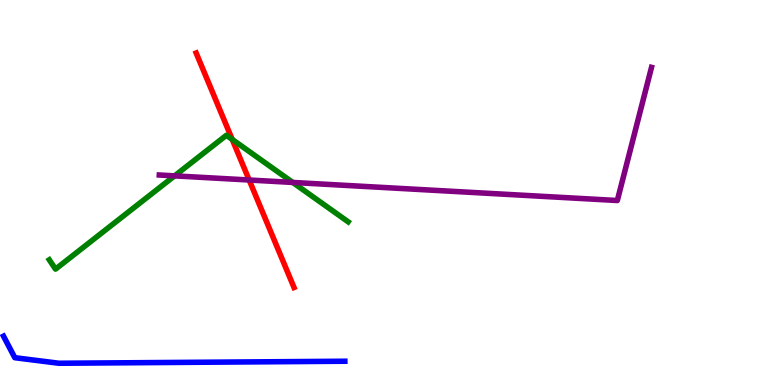[{'lines': ['blue', 'red'], 'intersections': []}, {'lines': ['green', 'red'], 'intersections': [{'x': 3.0, 'y': 6.38}]}, {'lines': ['purple', 'red'], 'intersections': [{'x': 3.21, 'y': 5.32}]}, {'lines': ['blue', 'green'], 'intersections': []}, {'lines': ['blue', 'purple'], 'intersections': []}, {'lines': ['green', 'purple'], 'intersections': [{'x': 2.25, 'y': 5.43}, {'x': 3.78, 'y': 5.26}]}]